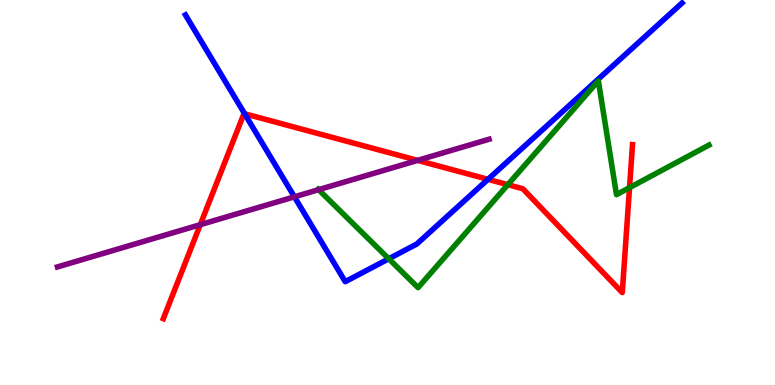[{'lines': ['blue', 'red'], 'intersections': [{'x': 3.16, 'y': 7.05}, {'x': 6.3, 'y': 5.34}]}, {'lines': ['green', 'red'], 'intersections': [{'x': 6.55, 'y': 5.2}, {'x': 8.12, 'y': 5.13}]}, {'lines': ['purple', 'red'], 'intersections': [{'x': 2.58, 'y': 4.16}, {'x': 5.39, 'y': 5.83}]}, {'lines': ['blue', 'green'], 'intersections': [{'x': 5.02, 'y': 3.28}]}, {'lines': ['blue', 'purple'], 'intersections': [{'x': 3.8, 'y': 4.89}]}, {'lines': ['green', 'purple'], 'intersections': [{'x': 4.11, 'y': 5.07}]}]